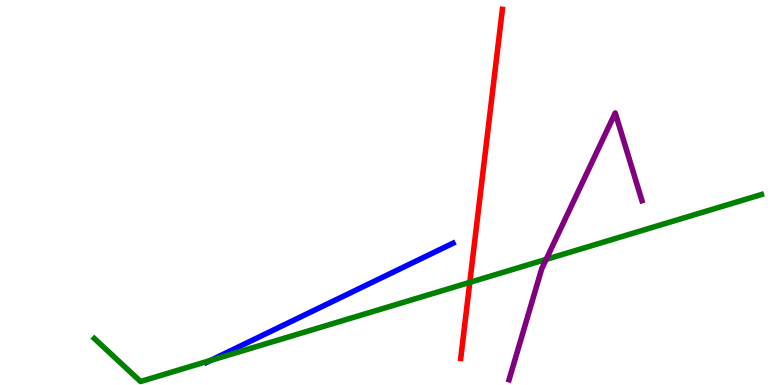[{'lines': ['blue', 'red'], 'intersections': []}, {'lines': ['green', 'red'], 'intersections': [{'x': 6.06, 'y': 2.67}]}, {'lines': ['purple', 'red'], 'intersections': []}, {'lines': ['blue', 'green'], 'intersections': [{'x': 2.72, 'y': 0.639}]}, {'lines': ['blue', 'purple'], 'intersections': []}, {'lines': ['green', 'purple'], 'intersections': [{'x': 7.05, 'y': 3.26}]}]